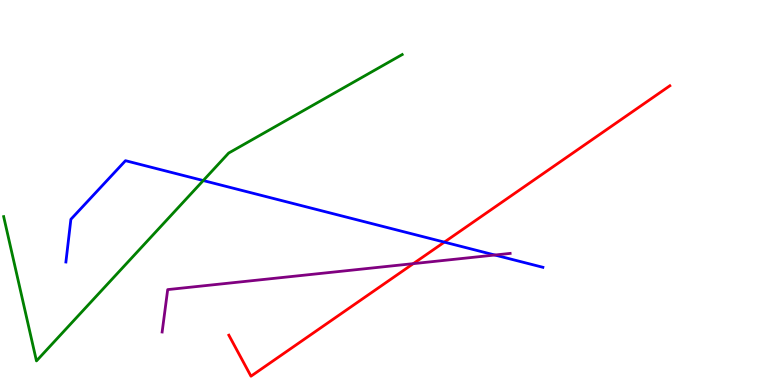[{'lines': ['blue', 'red'], 'intersections': [{'x': 5.73, 'y': 3.71}]}, {'lines': ['green', 'red'], 'intersections': []}, {'lines': ['purple', 'red'], 'intersections': [{'x': 5.33, 'y': 3.15}]}, {'lines': ['blue', 'green'], 'intersections': [{'x': 2.62, 'y': 5.31}]}, {'lines': ['blue', 'purple'], 'intersections': [{'x': 6.39, 'y': 3.38}]}, {'lines': ['green', 'purple'], 'intersections': []}]